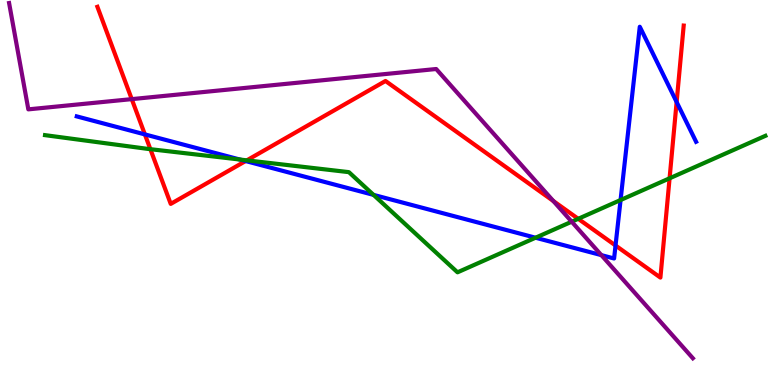[{'lines': ['blue', 'red'], 'intersections': [{'x': 1.87, 'y': 6.51}, {'x': 3.17, 'y': 5.82}, {'x': 7.94, 'y': 3.62}, {'x': 8.73, 'y': 7.35}]}, {'lines': ['green', 'red'], 'intersections': [{'x': 1.94, 'y': 6.13}, {'x': 3.18, 'y': 5.84}, {'x': 7.46, 'y': 4.32}, {'x': 8.64, 'y': 5.37}]}, {'lines': ['purple', 'red'], 'intersections': [{'x': 1.7, 'y': 7.43}, {'x': 7.14, 'y': 4.78}]}, {'lines': ['blue', 'green'], 'intersections': [{'x': 3.1, 'y': 5.86}, {'x': 4.82, 'y': 4.94}, {'x': 6.91, 'y': 3.83}, {'x': 8.01, 'y': 4.8}]}, {'lines': ['blue', 'purple'], 'intersections': [{'x': 7.76, 'y': 3.37}]}, {'lines': ['green', 'purple'], 'intersections': [{'x': 7.38, 'y': 4.24}]}]